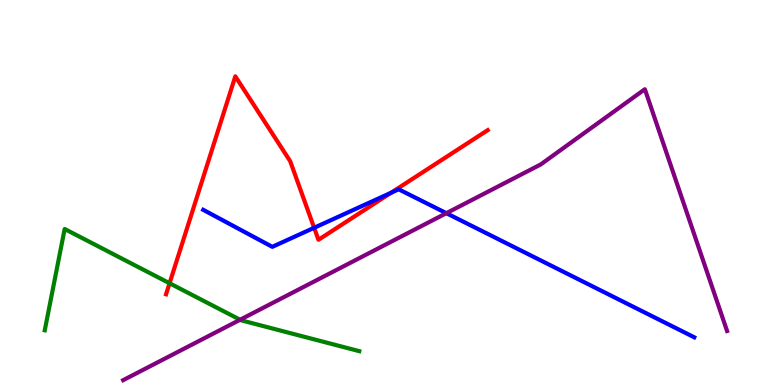[{'lines': ['blue', 'red'], 'intersections': [{'x': 4.05, 'y': 4.08}, {'x': 5.05, 'y': 4.99}]}, {'lines': ['green', 'red'], 'intersections': [{'x': 2.19, 'y': 2.64}]}, {'lines': ['purple', 'red'], 'intersections': []}, {'lines': ['blue', 'green'], 'intersections': []}, {'lines': ['blue', 'purple'], 'intersections': [{'x': 5.76, 'y': 4.46}]}, {'lines': ['green', 'purple'], 'intersections': [{'x': 3.1, 'y': 1.69}]}]